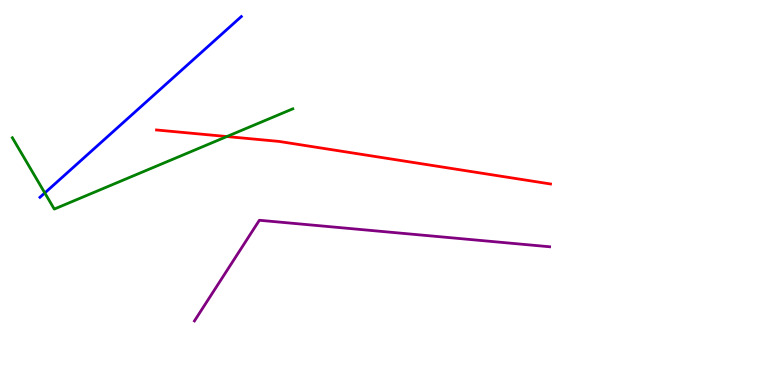[{'lines': ['blue', 'red'], 'intersections': []}, {'lines': ['green', 'red'], 'intersections': [{'x': 2.93, 'y': 6.45}]}, {'lines': ['purple', 'red'], 'intersections': []}, {'lines': ['blue', 'green'], 'intersections': [{'x': 0.578, 'y': 4.99}]}, {'lines': ['blue', 'purple'], 'intersections': []}, {'lines': ['green', 'purple'], 'intersections': []}]